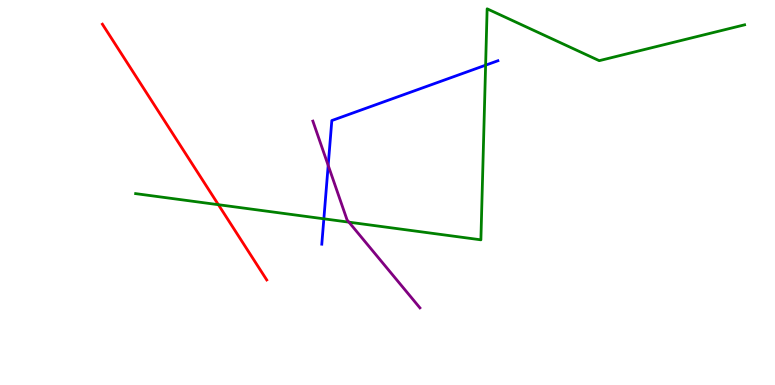[{'lines': ['blue', 'red'], 'intersections': []}, {'lines': ['green', 'red'], 'intersections': [{'x': 2.82, 'y': 4.68}]}, {'lines': ['purple', 'red'], 'intersections': []}, {'lines': ['blue', 'green'], 'intersections': [{'x': 4.18, 'y': 4.32}, {'x': 6.27, 'y': 8.31}]}, {'lines': ['blue', 'purple'], 'intersections': [{'x': 4.23, 'y': 5.7}]}, {'lines': ['green', 'purple'], 'intersections': [{'x': 4.5, 'y': 4.23}]}]